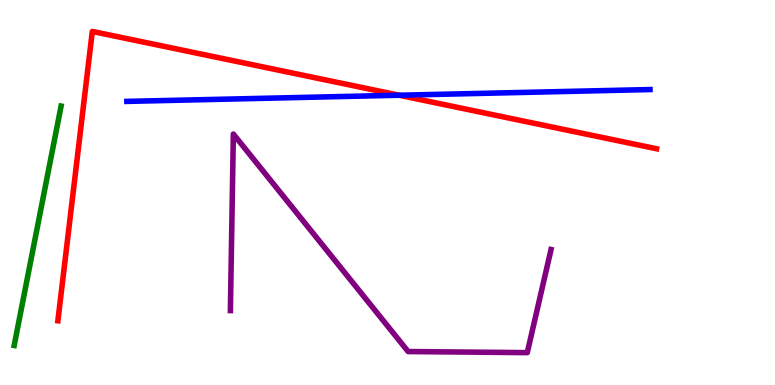[{'lines': ['blue', 'red'], 'intersections': [{'x': 5.15, 'y': 7.53}]}, {'lines': ['green', 'red'], 'intersections': []}, {'lines': ['purple', 'red'], 'intersections': []}, {'lines': ['blue', 'green'], 'intersections': []}, {'lines': ['blue', 'purple'], 'intersections': []}, {'lines': ['green', 'purple'], 'intersections': []}]